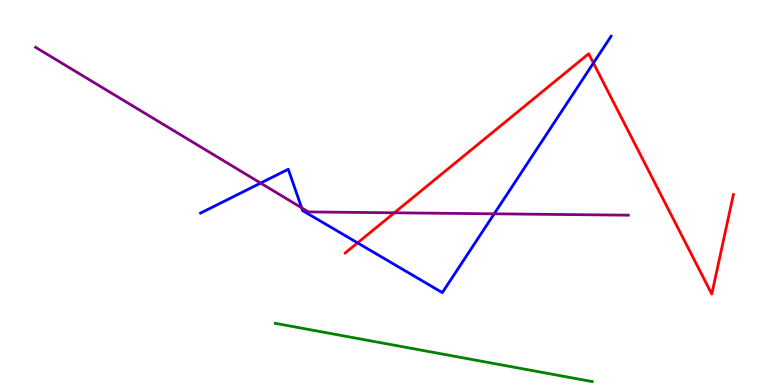[{'lines': ['blue', 'red'], 'intersections': [{'x': 4.61, 'y': 3.69}, {'x': 7.66, 'y': 8.36}]}, {'lines': ['green', 'red'], 'intersections': []}, {'lines': ['purple', 'red'], 'intersections': [{'x': 5.09, 'y': 4.47}]}, {'lines': ['blue', 'green'], 'intersections': []}, {'lines': ['blue', 'purple'], 'intersections': [{'x': 3.36, 'y': 5.24}, {'x': 3.89, 'y': 4.6}, {'x': 6.38, 'y': 4.45}]}, {'lines': ['green', 'purple'], 'intersections': []}]